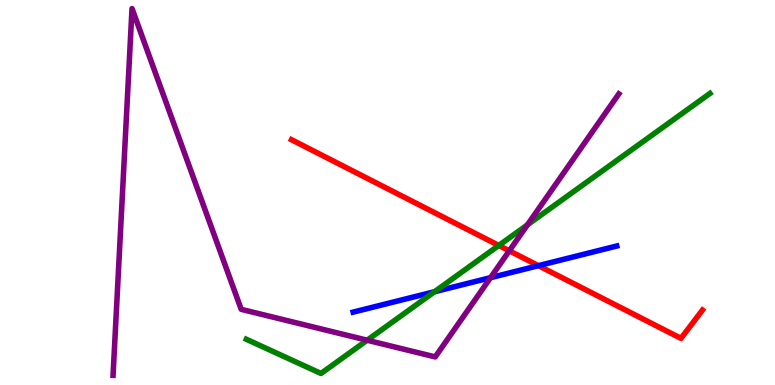[{'lines': ['blue', 'red'], 'intersections': [{'x': 6.95, 'y': 3.1}]}, {'lines': ['green', 'red'], 'intersections': [{'x': 6.44, 'y': 3.62}]}, {'lines': ['purple', 'red'], 'intersections': [{'x': 6.57, 'y': 3.49}]}, {'lines': ['blue', 'green'], 'intersections': [{'x': 5.61, 'y': 2.42}]}, {'lines': ['blue', 'purple'], 'intersections': [{'x': 6.33, 'y': 2.79}]}, {'lines': ['green', 'purple'], 'intersections': [{'x': 4.74, 'y': 1.16}, {'x': 6.81, 'y': 4.16}]}]